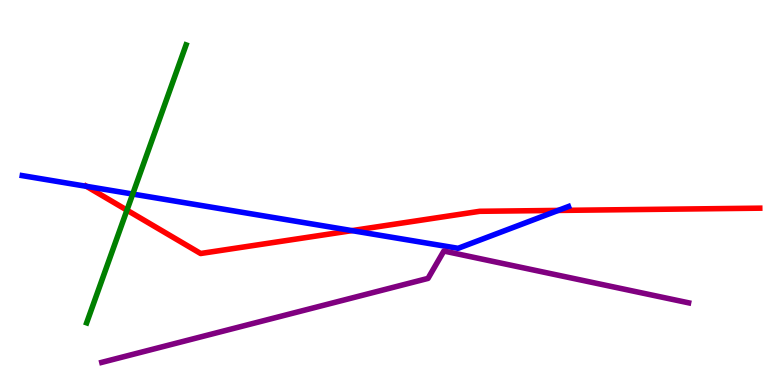[{'lines': ['blue', 'red'], 'intersections': [{'x': 1.12, 'y': 5.16}, {'x': 4.54, 'y': 4.01}, {'x': 7.2, 'y': 4.53}]}, {'lines': ['green', 'red'], 'intersections': [{'x': 1.64, 'y': 4.54}]}, {'lines': ['purple', 'red'], 'intersections': []}, {'lines': ['blue', 'green'], 'intersections': [{'x': 1.71, 'y': 4.96}]}, {'lines': ['blue', 'purple'], 'intersections': []}, {'lines': ['green', 'purple'], 'intersections': []}]